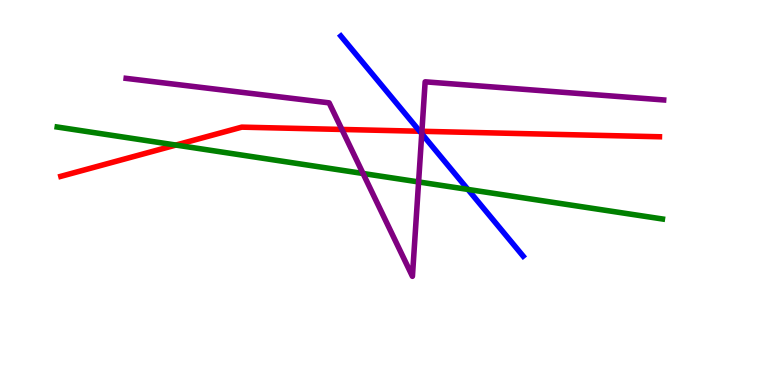[{'lines': ['blue', 'red'], 'intersections': [{'x': 5.42, 'y': 6.59}]}, {'lines': ['green', 'red'], 'intersections': [{'x': 2.27, 'y': 6.23}]}, {'lines': ['purple', 'red'], 'intersections': [{'x': 4.41, 'y': 6.64}, {'x': 5.44, 'y': 6.59}]}, {'lines': ['blue', 'green'], 'intersections': [{'x': 6.04, 'y': 5.08}]}, {'lines': ['blue', 'purple'], 'intersections': [{'x': 5.44, 'y': 6.53}]}, {'lines': ['green', 'purple'], 'intersections': [{'x': 4.68, 'y': 5.49}, {'x': 5.4, 'y': 5.27}]}]